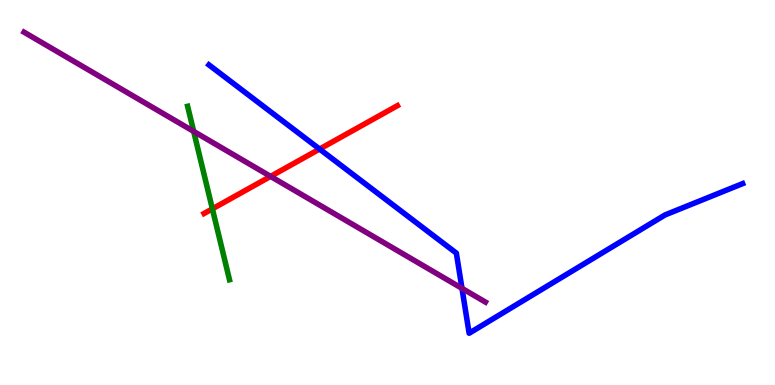[{'lines': ['blue', 'red'], 'intersections': [{'x': 4.12, 'y': 6.13}]}, {'lines': ['green', 'red'], 'intersections': [{'x': 2.74, 'y': 4.58}]}, {'lines': ['purple', 'red'], 'intersections': [{'x': 3.49, 'y': 5.42}]}, {'lines': ['blue', 'green'], 'intersections': []}, {'lines': ['blue', 'purple'], 'intersections': [{'x': 5.96, 'y': 2.51}]}, {'lines': ['green', 'purple'], 'intersections': [{'x': 2.5, 'y': 6.59}]}]